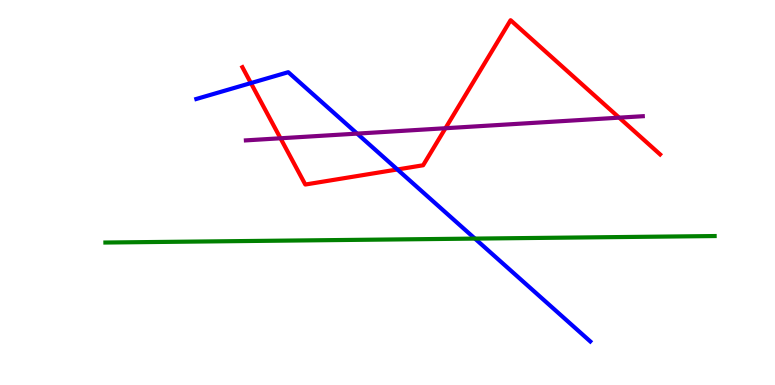[{'lines': ['blue', 'red'], 'intersections': [{'x': 3.24, 'y': 7.84}, {'x': 5.13, 'y': 5.6}]}, {'lines': ['green', 'red'], 'intersections': []}, {'lines': ['purple', 'red'], 'intersections': [{'x': 3.62, 'y': 6.41}, {'x': 5.75, 'y': 6.67}, {'x': 7.99, 'y': 6.94}]}, {'lines': ['blue', 'green'], 'intersections': [{'x': 6.13, 'y': 3.8}]}, {'lines': ['blue', 'purple'], 'intersections': [{'x': 4.61, 'y': 6.53}]}, {'lines': ['green', 'purple'], 'intersections': []}]